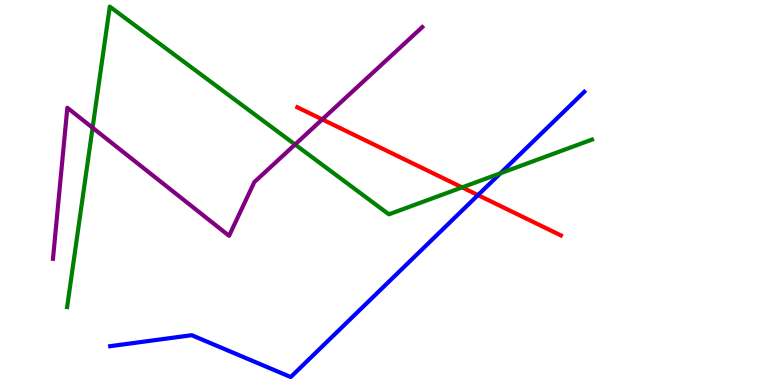[{'lines': ['blue', 'red'], 'intersections': [{'x': 6.17, 'y': 4.93}]}, {'lines': ['green', 'red'], 'intersections': [{'x': 5.96, 'y': 5.13}]}, {'lines': ['purple', 'red'], 'intersections': [{'x': 4.16, 'y': 6.9}]}, {'lines': ['blue', 'green'], 'intersections': [{'x': 6.46, 'y': 5.5}]}, {'lines': ['blue', 'purple'], 'intersections': []}, {'lines': ['green', 'purple'], 'intersections': [{'x': 1.19, 'y': 6.68}, {'x': 3.81, 'y': 6.25}]}]